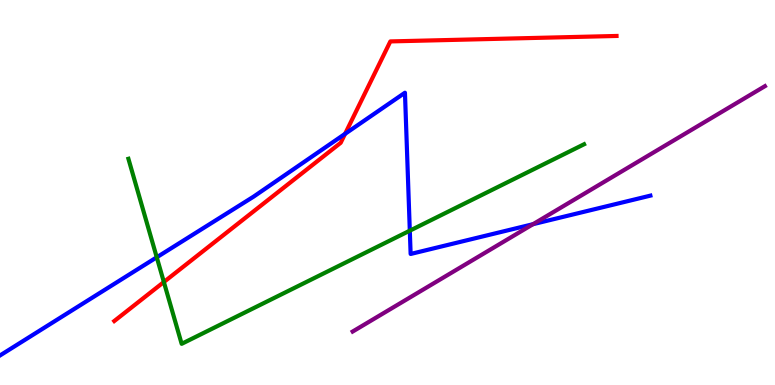[{'lines': ['blue', 'red'], 'intersections': [{'x': 4.45, 'y': 6.52}]}, {'lines': ['green', 'red'], 'intersections': [{'x': 2.11, 'y': 2.68}]}, {'lines': ['purple', 'red'], 'intersections': []}, {'lines': ['blue', 'green'], 'intersections': [{'x': 2.02, 'y': 3.32}, {'x': 5.29, 'y': 4.01}]}, {'lines': ['blue', 'purple'], 'intersections': [{'x': 6.88, 'y': 4.18}]}, {'lines': ['green', 'purple'], 'intersections': []}]